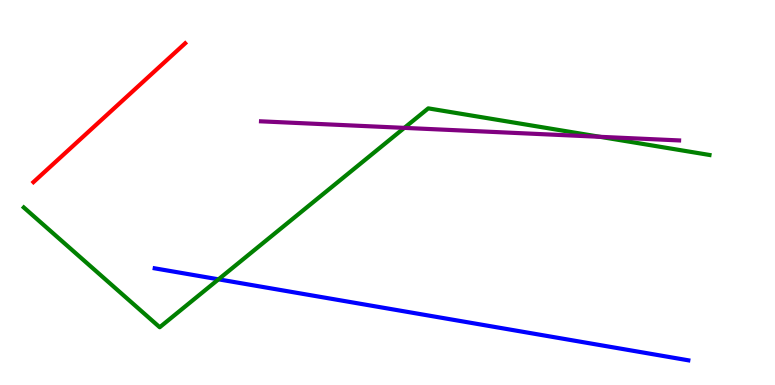[{'lines': ['blue', 'red'], 'intersections': []}, {'lines': ['green', 'red'], 'intersections': []}, {'lines': ['purple', 'red'], 'intersections': []}, {'lines': ['blue', 'green'], 'intersections': [{'x': 2.82, 'y': 2.74}]}, {'lines': ['blue', 'purple'], 'intersections': []}, {'lines': ['green', 'purple'], 'intersections': [{'x': 5.22, 'y': 6.68}, {'x': 7.74, 'y': 6.45}]}]